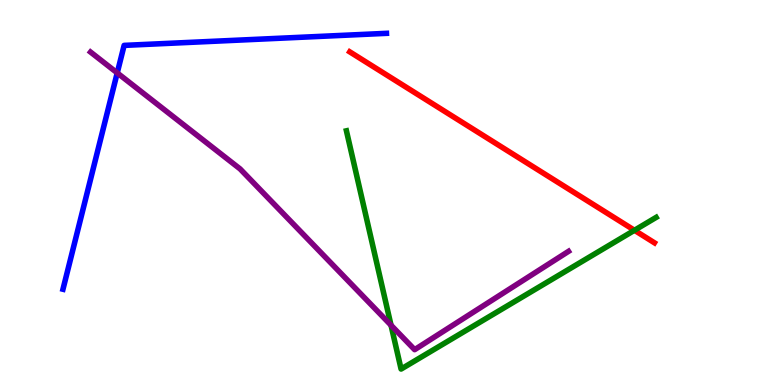[{'lines': ['blue', 'red'], 'intersections': []}, {'lines': ['green', 'red'], 'intersections': [{'x': 8.19, 'y': 4.02}]}, {'lines': ['purple', 'red'], 'intersections': []}, {'lines': ['blue', 'green'], 'intersections': []}, {'lines': ['blue', 'purple'], 'intersections': [{'x': 1.51, 'y': 8.11}]}, {'lines': ['green', 'purple'], 'intersections': [{'x': 5.05, 'y': 1.55}]}]